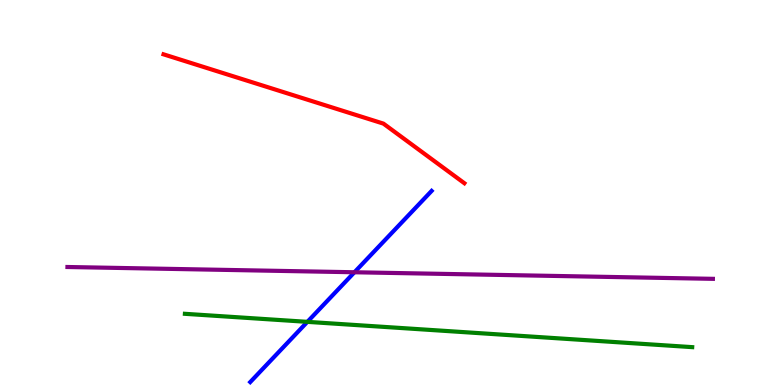[{'lines': ['blue', 'red'], 'intersections': []}, {'lines': ['green', 'red'], 'intersections': []}, {'lines': ['purple', 'red'], 'intersections': []}, {'lines': ['blue', 'green'], 'intersections': [{'x': 3.97, 'y': 1.64}]}, {'lines': ['blue', 'purple'], 'intersections': [{'x': 4.57, 'y': 2.93}]}, {'lines': ['green', 'purple'], 'intersections': []}]